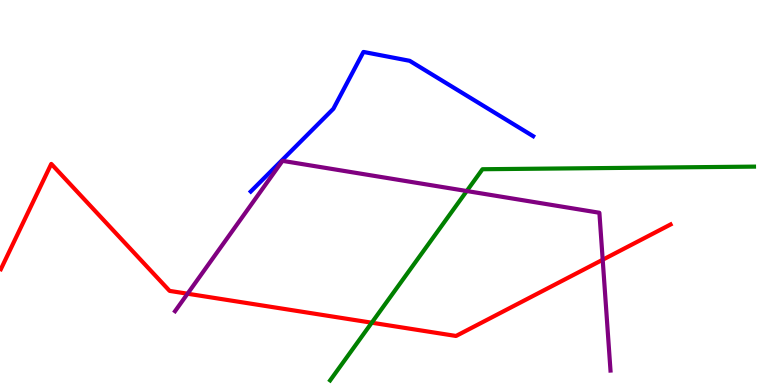[{'lines': ['blue', 'red'], 'intersections': []}, {'lines': ['green', 'red'], 'intersections': [{'x': 4.8, 'y': 1.62}]}, {'lines': ['purple', 'red'], 'intersections': [{'x': 2.42, 'y': 2.37}, {'x': 7.78, 'y': 3.25}]}, {'lines': ['blue', 'green'], 'intersections': []}, {'lines': ['blue', 'purple'], 'intersections': []}, {'lines': ['green', 'purple'], 'intersections': [{'x': 6.02, 'y': 5.04}]}]